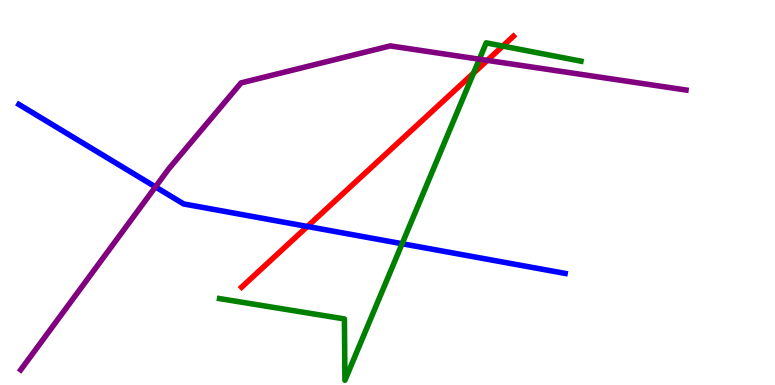[{'lines': ['blue', 'red'], 'intersections': [{'x': 3.97, 'y': 4.12}]}, {'lines': ['green', 'red'], 'intersections': [{'x': 6.11, 'y': 8.1}, {'x': 6.49, 'y': 8.8}]}, {'lines': ['purple', 'red'], 'intersections': [{'x': 6.29, 'y': 8.43}]}, {'lines': ['blue', 'green'], 'intersections': [{'x': 5.19, 'y': 3.67}]}, {'lines': ['blue', 'purple'], 'intersections': [{'x': 2.01, 'y': 5.15}]}, {'lines': ['green', 'purple'], 'intersections': [{'x': 6.19, 'y': 8.46}]}]